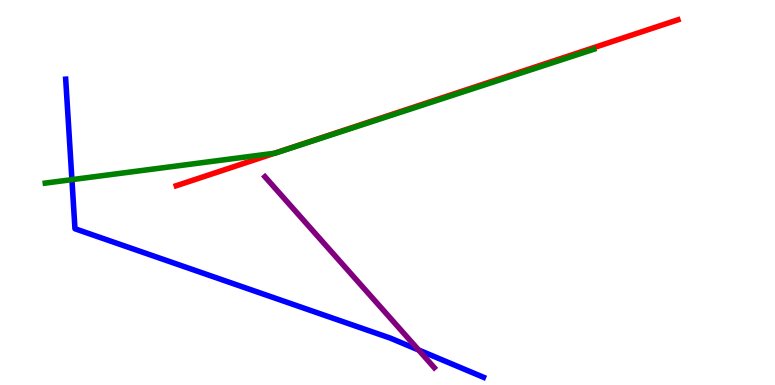[{'lines': ['blue', 'red'], 'intersections': []}, {'lines': ['green', 'red'], 'intersections': [{'x': 3.54, 'y': 6.02}]}, {'lines': ['purple', 'red'], 'intersections': []}, {'lines': ['blue', 'green'], 'intersections': [{'x': 0.928, 'y': 5.33}]}, {'lines': ['blue', 'purple'], 'intersections': [{'x': 5.4, 'y': 0.909}]}, {'lines': ['green', 'purple'], 'intersections': []}]